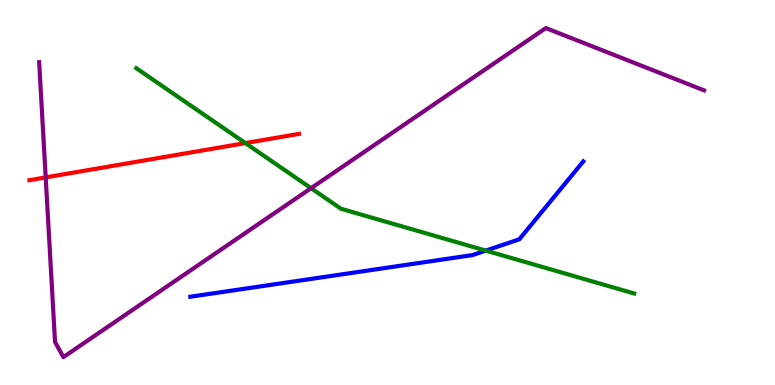[{'lines': ['blue', 'red'], 'intersections': []}, {'lines': ['green', 'red'], 'intersections': [{'x': 3.17, 'y': 6.28}]}, {'lines': ['purple', 'red'], 'intersections': [{'x': 0.59, 'y': 5.39}]}, {'lines': ['blue', 'green'], 'intersections': [{'x': 6.27, 'y': 3.49}]}, {'lines': ['blue', 'purple'], 'intersections': []}, {'lines': ['green', 'purple'], 'intersections': [{'x': 4.01, 'y': 5.11}]}]